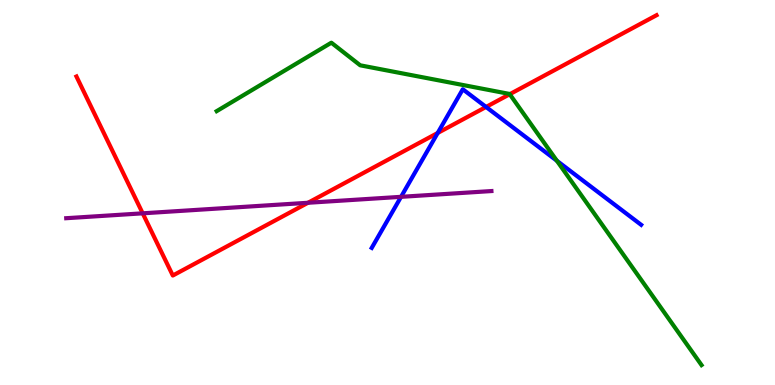[{'lines': ['blue', 'red'], 'intersections': [{'x': 5.65, 'y': 6.55}, {'x': 6.27, 'y': 7.22}]}, {'lines': ['green', 'red'], 'intersections': [{'x': 6.58, 'y': 7.55}]}, {'lines': ['purple', 'red'], 'intersections': [{'x': 1.84, 'y': 4.46}, {'x': 3.97, 'y': 4.73}]}, {'lines': ['blue', 'green'], 'intersections': [{'x': 7.19, 'y': 5.82}]}, {'lines': ['blue', 'purple'], 'intersections': [{'x': 5.17, 'y': 4.89}]}, {'lines': ['green', 'purple'], 'intersections': []}]